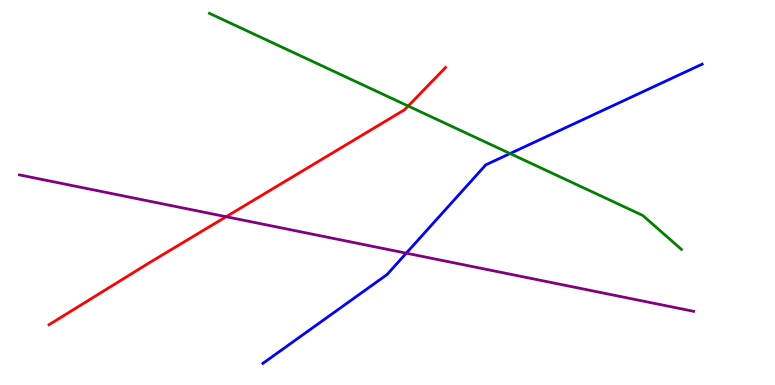[{'lines': ['blue', 'red'], 'intersections': []}, {'lines': ['green', 'red'], 'intersections': [{'x': 5.27, 'y': 7.25}]}, {'lines': ['purple', 'red'], 'intersections': [{'x': 2.92, 'y': 4.37}]}, {'lines': ['blue', 'green'], 'intersections': [{'x': 6.58, 'y': 6.01}]}, {'lines': ['blue', 'purple'], 'intersections': [{'x': 5.24, 'y': 3.42}]}, {'lines': ['green', 'purple'], 'intersections': []}]